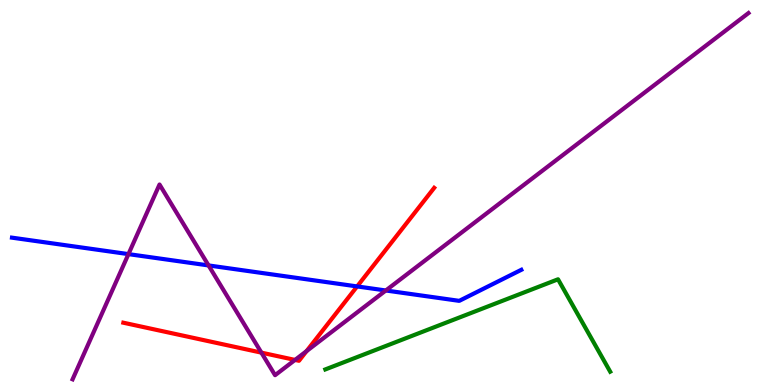[{'lines': ['blue', 'red'], 'intersections': [{'x': 4.61, 'y': 2.56}]}, {'lines': ['green', 'red'], 'intersections': []}, {'lines': ['purple', 'red'], 'intersections': [{'x': 3.37, 'y': 0.841}, {'x': 3.81, 'y': 0.651}, {'x': 3.96, 'y': 0.88}]}, {'lines': ['blue', 'green'], 'intersections': []}, {'lines': ['blue', 'purple'], 'intersections': [{'x': 1.66, 'y': 3.4}, {'x': 2.69, 'y': 3.11}, {'x': 4.98, 'y': 2.46}]}, {'lines': ['green', 'purple'], 'intersections': []}]